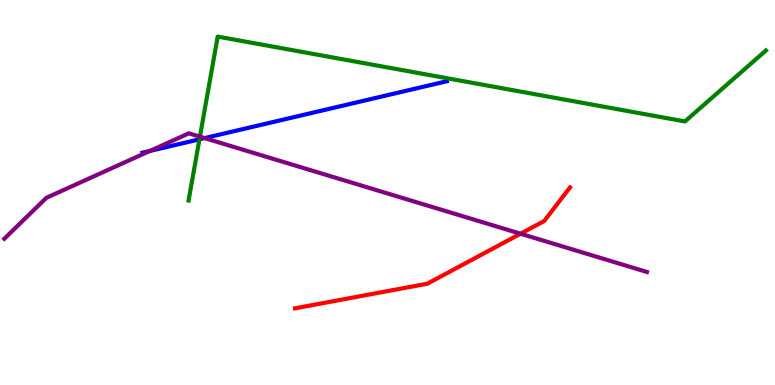[{'lines': ['blue', 'red'], 'intersections': []}, {'lines': ['green', 'red'], 'intersections': []}, {'lines': ['purple', 'red'], 'intersections': [{'x': 6.72, 'y': 3.93}]}, {'lines': ['blue', 'green'], 'intersections': [{'x': 2.57, 'y': 6.38}]}, {'lines': ['blue', 'purple'], 'intersections': [{'x': 1.93, 'y': 6.08}, {'x': 2.64, 'y': 6.41}]}, {'lines': ['green', 'purple'], 'intersections': [{'x': 2.58, 'y': 6.45}]}]